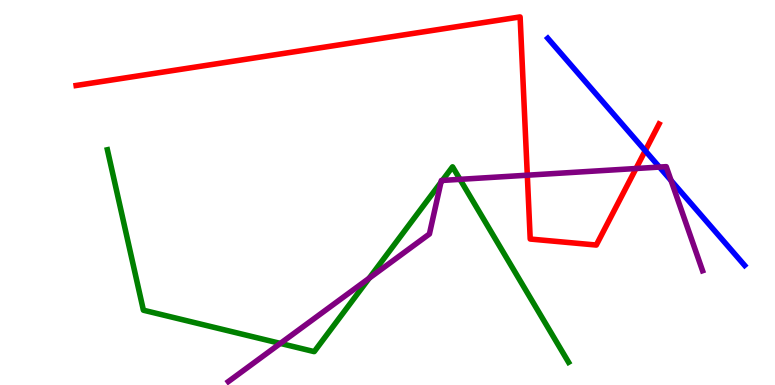[{'lines': ['blue', 'red'], 'intersections': [{'x': 8.33, 'y': 6.09}]}, {'lines': ['green', 'red'], 'intersections': []}, {'lines': ['purple', 'red'], 'intersections': [{'x': 6.8, 'y': 5.45}, {'x': 8.21, 'y': 5.62}]}, {'lines': ['blue', 'green'], 'intersections': []}, {'lines': ['blue', 'purple'], 'intersections': [{'x': 8.51, 'y': 5.66}, {'x': 8.66, 'y': 5.31}]}, {'lines': ['green', 'purple'], 'intersections': [{'x': 3.62, 'y': 1.08}, {'x': 4.76, 'y': 2.77}, {'x': 5.69, 'y': 5.26}, {'x': 5.71, 'y': 5.31}, {'x': 5.94, 'y': 5.34}]}]